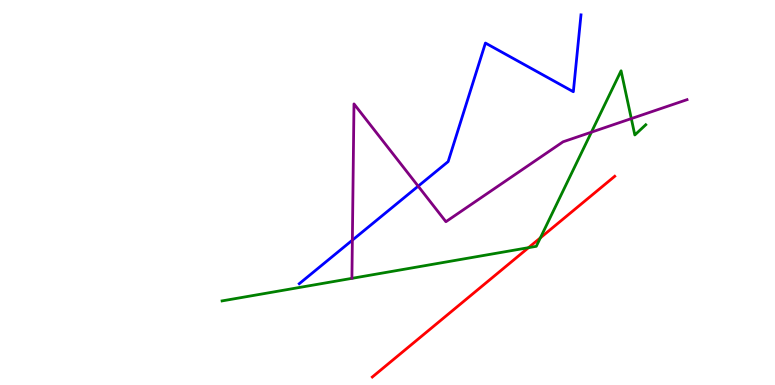[{'lines': ['blue', 'red'], 'intersections': []}, {'lines': ['green', 'red'], 'intersections': [{'x': 6.82, 'y': 3.57}, {'x': 6.97, 'y': 3.82}]}, {'lines': ['purple', 'red'], 'intersections': []}, {'lines': ['blue', 'green'], 'intersections': []}, {'lines': ['blue', 'purple'], 'intersections': [{'x': 4.55, 'y': 3.76}, {'x': 5.4, 'y': 5.16}]}, {'lines': ['green', 'purple'], 'intersections': [{'x': 7.63, 'y': 6.57}, {'x': 8.15, 'y': 6.92}]}]